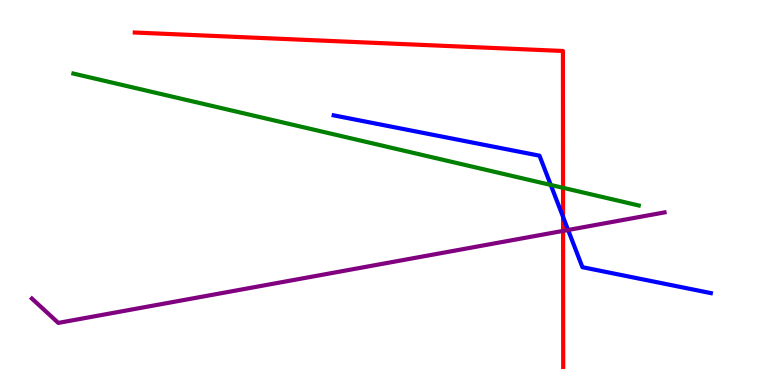[{'lines': ['blue', 'red'], 'intersections': [{'x': 7.27, 'y': 4.37}]}, {'lines': ['green', 'red'], 'intersections': [{'x': 7.27, 'y': 5.12}]}, {'lines': ['purple', 'red'], 'intersections': [{'x': 7.27, 'y': 4.0}]}, {'lines': ['blue', 'green'], 'intersections': [{'x': 7.11, 'y': 5.2}]}, {'lines': ['blue', 'purple'], 'intersections': [{'x': 7.33, 'y': 4.03}]}, {'lines': ['green', 'purple'], 'intersections': []}]